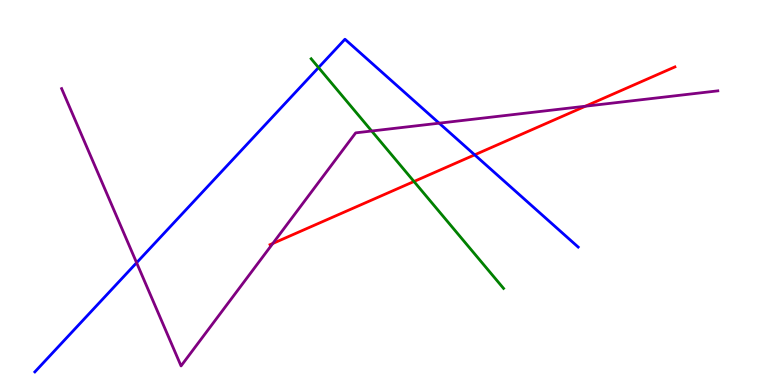[{'lines': ['blue', 'red'], 'intersections': [{'x': 6.12, 'y': 5.98}]}, {'lines': ['green', 'red'], 'intersections': [{'x': 5.34, 'y': 5.29}]}, {'lines': ['purple', 'red'], 'intersections': [{'x': 3.52, 'y': 3.68}, {'x': 7.55, 'y': 7.24}]}, {'lines': ['blue', 'green'], 'intersections': [{'x': 4.11, 'y': 8.24}]}, {'lines': ['blue', 'purple'], 'intersections': [{'x': 1.76, 'y': 3.18}, {'x': 5.67, 'y': 6.8}]}, {'lines': ['green', 'purple'], 'intersections': [{'x': 4.8, 'y': 6.6}]}]